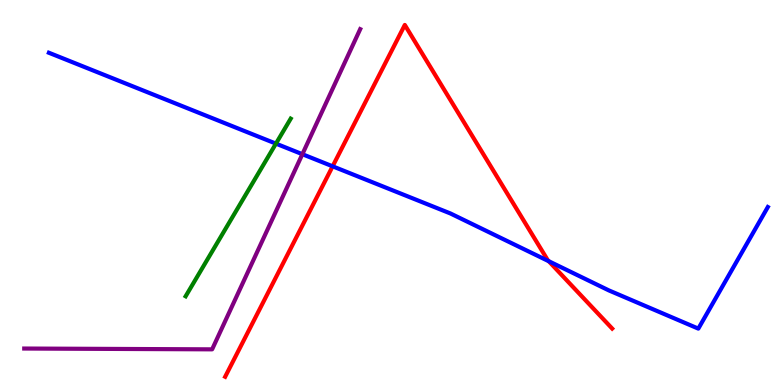[{'lines': ['blue', 'red'], 'intersections': [{'x': 4.29, 'y': 5.68}, {'x': 7.08, 'y': 3.22}]}, {'lines': ['green', 'red'], 'intersections': []}, {'lines': ['purple', 'red'], 'intersections': []}, {'lines': ['blue', 'green'], 'intersections': [{'x': 3.56, 'y': 6.27}]}, {'lines': ['blue', 'purple'], 'intersections': [{'x': 3.9, 'y': 5.99}]}, {'lines': ['green', 'purple'], 'intersections': []}]